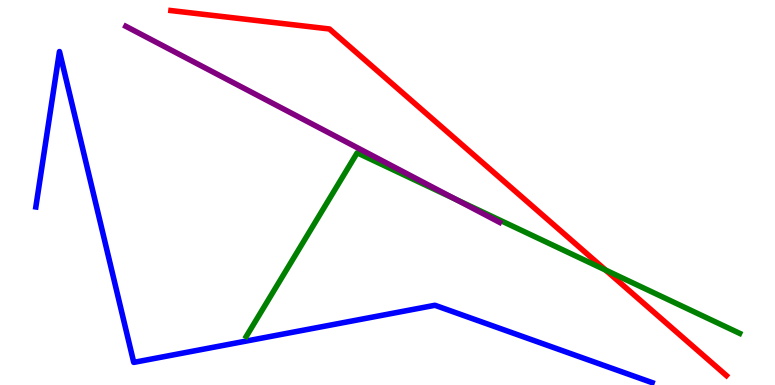[{'lines': ['blue', 'red'], 'intersections': []}, {'lines': ['green', 'red'], 'intersections': [{'x': 7.81, 'y': 2.99}]}, {'lines': ['purple', 'red'], 'intersections': []}, {'lines': ['blue', 'green'], 'intersections': []}, {'lines': ['blue', 'purple'], 'intersections': []}, {'lines': ['green', 'purple'], 'intersections': [{'x': 5.88, 'y': 4.82}]}]